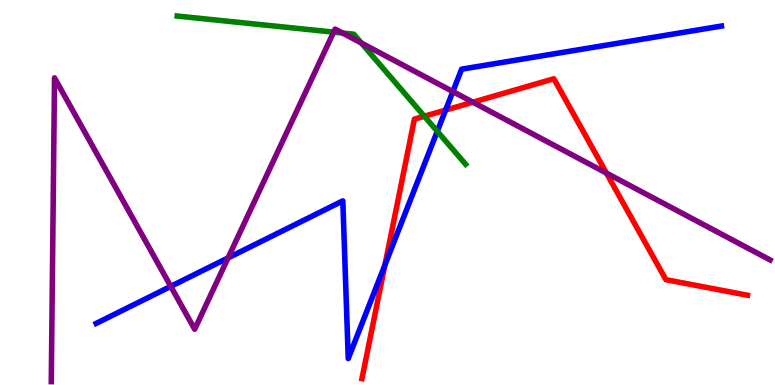[{'lines': ['blue', 'red'], 'intersections': [{'x': 4.97, 'y': 3.12}, {'x': 5.75, 'y': 7.14}]}, {'lines': ['green', 'red'], 'intersections': [{'x': 5.48, 'y': 6.98}]}, {'lines': ['purple', 'red'], 'intersections': [{'x': 6.1, 'y': 7.35}, {'x': 7.83, 'y': 5.5}]}, {'lines': ['blue', 'green'], 'intersections': [{'x': 5.64, 'y': 6.59}]}, {'lines': ['blue', 'purple'], 'intersections': [{'x': 2.2, 'y': 2.56}, {'x': 2.94, 'y': 3.3}, {'x': 5.84, 'y': 7.62}]}, {'lines': ['green', 'purple'], 'intersections': [{'x': 4.31, 'y': 9.17}, {'x': 4.42, 'y': 9.14}, {'x': 4.66, 'y': 8.88}]}]